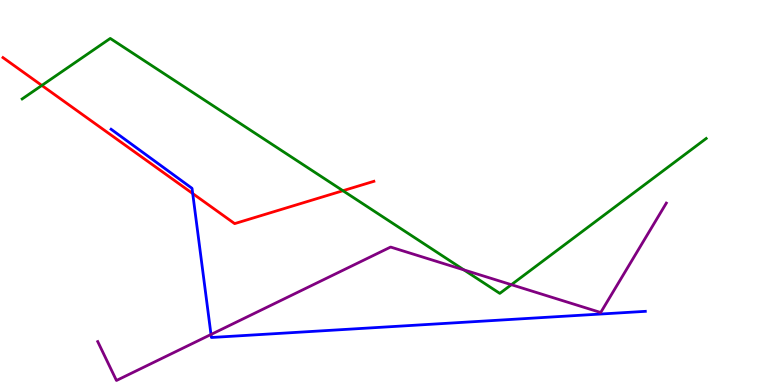[{'lines': ['blue', 'red'], 'intersections': [{'x': 2.49, 'y': 4.97}]}, {'lines': ['green', 'red'], 'intersections': [{'x': 0.54, 'y': 7.78}, {'x': 4.43, 'y': 5.05}]}, {'lines': ['purple', 'red'], 'intersections': []}, {'lines': ['blue', 'green'], 'intersections': []}, {'lines': ['blue', 'purple'], 'intersections': [{'x': 2.72, 'y': 1.31}]}, {'lines': ['green', 'purple'], 'intersections': [{'x': 5.99, 'y': 2.99}, {'x': 6.6, 'y': 2.61}]}]